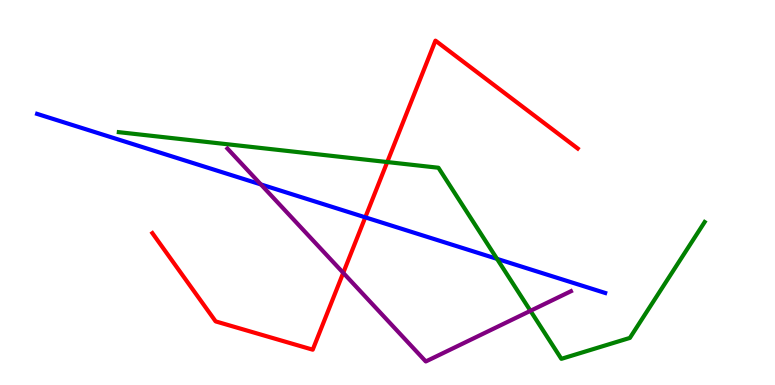[{'lines': ['blue', 'red'], 'intersections': [{'x': 4.71, 'y': 4.35}]}, {'lines': ['green', 'red'], 'intersections': [{'x': 5.0, 'y': 5.79}]}, {'lines': ['purple', 'red'], 'intersections': [{'x': 4.43, 'y': 2.91}]}, {'lines': ['blue', 'green'], 'intersections': [{'x': 6.41, 'y': 3.28}]}, {'lines': ['blue', 'purple'], 'intersections': [{'x': 3.37, 'y': 5.21}]}, {'lines': ['green', 'purple'], 'intersections': [{'x': 6.84, 'y': 1.93}]}]